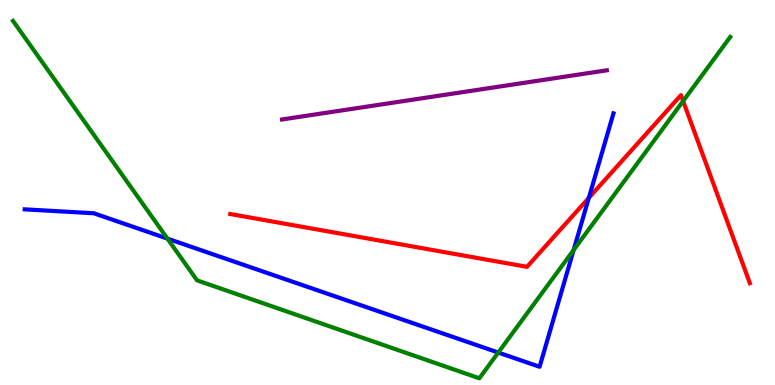[{'lines': ['blue', 'red'], 'intersections': [{'x': 7.6, 'y': 4.86}]}, {'lines': ['green', 'red'], 'intersections': [{'x': 8.81, 'y': 7.38}]}, {'lines': ['purple', 'red'], 'intersections': []}, {'lines': ['blue', 'green'], 'intersections': [{'x': 2.16, 'y': 3.8}, {'x': 6.43, 'y': 0.843}, {'x': 7.4, 'y': 3.51}]}, {'lines': ['blue', 'purple'], 'intersections': []}, {'lines': ['green', 'purple'], 'intersections': []}]